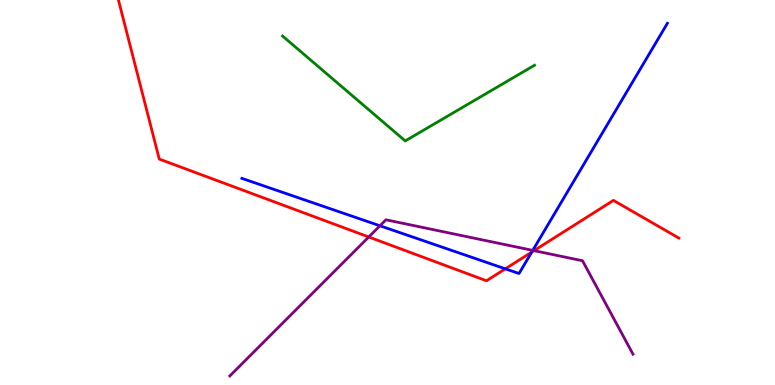[{'lines': ['blue', 'red'], 'intersections': [{'x': 6.52, 'y': 3.02}, {'x': 6.86, 'y': 3.45}]}, {'lines': ['green', 'red'], 'intersections': []}, {'lines': ['purple', 'red'], 'intersections': [{'x': 4.76, 'y': 3.84}, {'x': 6.89, 'y': 3.49}]}, {'lines': ['blue', 'green'], 'intersections': []}, {'lines': ['blue', 'purple'], 'intersections': [{'x': 4.9, 'y': 4.14}, {'x': 6.87, 'y': 3.5}]}, {'lines': ['green', 'purple'], 'intersections': []}]